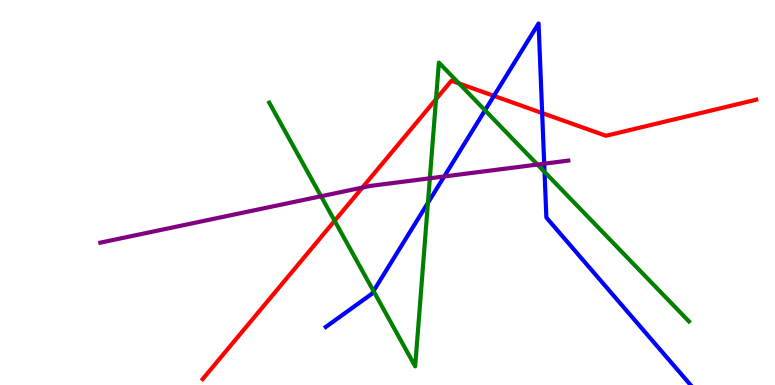[{'lines': ['blue', 'red'], 'intersections': [{'x': 6.37, 'y': 7.51}, {'x': 7.0, 'y': 7.06}]}, {'lines': ['green', 'red'], 'intersections': [{'x': 4.32, 'y': 4.26}, {'x': 5.63, 'y': 7.42}, {'x': 5.92, 'y': 7.83}]}, {'lines': ['purple', 'red'], 'intersections': [{'x': 4.68, 'y': 5.13}]}, {'lines': ['blue', 'green'], 'intersections': [{'x': 4.82, 'y': 2.44}, {'x': 5.52, 'y': 4.73}, {'x': 6.26, 'y': 7.13}, {'x': 7.03, 'y': 5.53}]}, {'lines': ['blue', 'purple'], 'intersections': [{'x': 5.73, 'y': 5.42}, {'x': 7.02, 'y': 5.75}]}, {'lines': ['green', 'purple'], 'intersections': [{'x': 4.14, 'y': 4.9}, {'x': 5.55, 'y': 5.37}, {'x': 6.93, 'y': 5.73}]}]